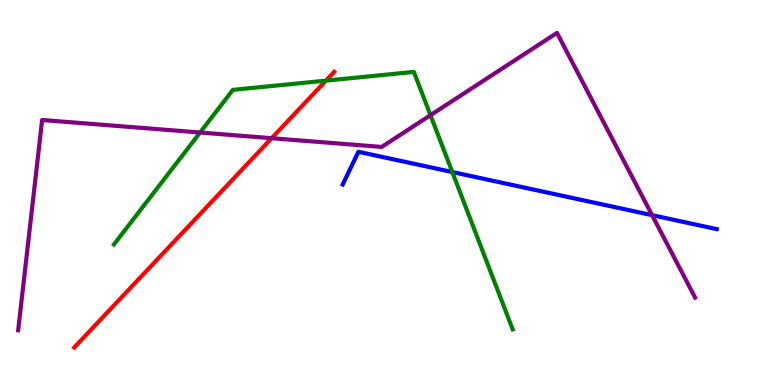[{'lines': ['blue', 'red'], 'intersections': []}, {'lines': ['green', 'red'], 'intersections': [{'x': 4.21, 'y': 7.91}]}, {'lines': ['purple', 'red'], 'intersections': [{'x': 3.51, 'y': 6.41}]}, {'lines': ['blue', 'green'], 'intersections': [{'x': 5.84, 'y': 5.53}]}, {'lines': ['blue', 'purple'], 'intersections': [{'x': 8.41, 'y': 4.41}]}, {'lines': ['green', 'purple'], 'intersections': [{'x': 2.58, 'y': 6.56}, {'x': 5.55, 'y': 7.01}]}]